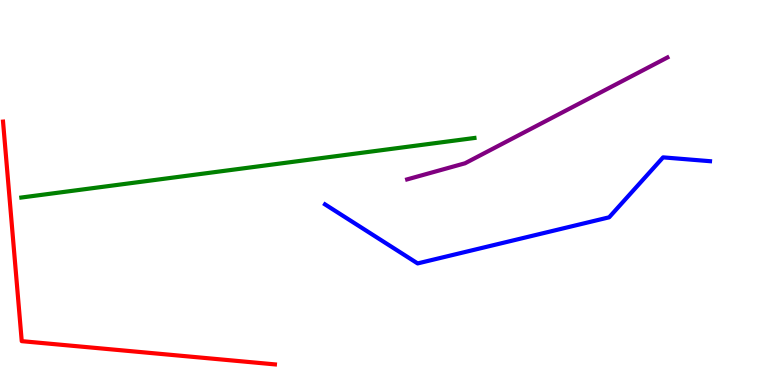[{'lines': ['blue', 'red'], 'intersections': []}, {'lines': ['green', 'red'], 'intersections': []}, {'lines': ['purple', 'red'], 'intersections': []}, {'lines': ['blue', 'green'], 'intersections': []}, {'lines': ['blue', 'purple'], 'intersections': []}, {'lines': ['green', 'purple'], 'intersections': []}]